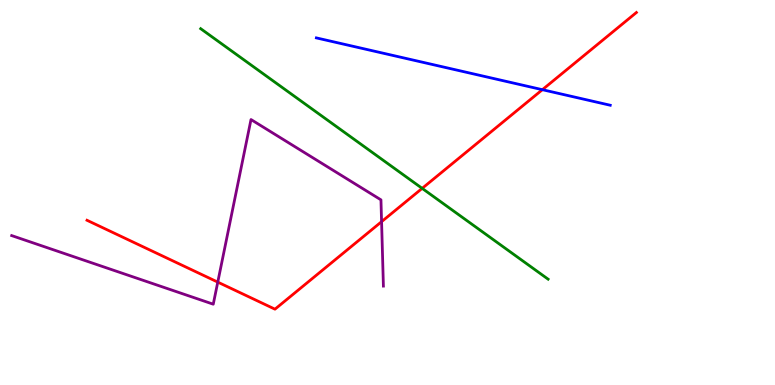[{'lines': ['blue', 'red'], 'intersections': [{'x': 7.0, 'y': 7.67}]}, {'lines': ['green', 'red'], 'intersections': [{'x': 5.45, 'y': 5.11}]}, {'lines': ['purple', 'red'], 'intersections': [{'x': 2.81, 'y': 2.67}, {'x': 4.92, 'y': 4.24}]}, {'lines': ['blue', 'green'], 'intersections': []}, {'lines': ['blue', 'purple'], 'intersections': []}, {'lines': ['green', 'purple'], 'intersections': []}]